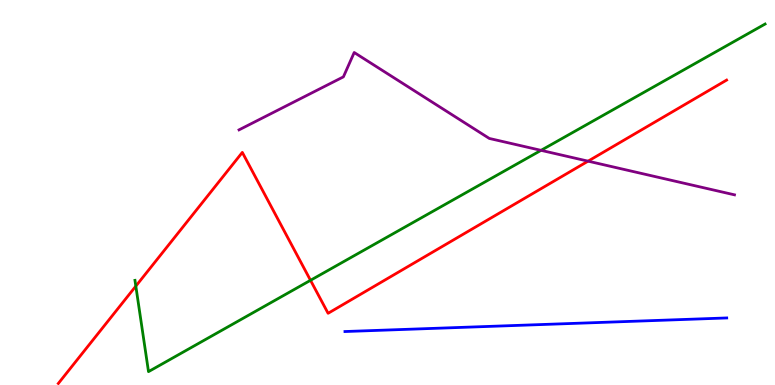[{'lines': ['blue', 'red'], 'intersections': []}, {'lines': ['green', 'red'], 'intersections': [{'x': 1.75, 'y': 2.57}, {'x': 4.01, 'y': 2.72}]}, {'lines': ['purple', 'red'], 'intersections': [{'x': 7.59, 'y': 5.81}]}, {'lines': ['blue', 'green'], 'intersections': []}, {'lines': ['blue', 'purple'], 'intersections': []}, {'lines': ['green', 'purple'], 'intersections': [{'x': 6.98, 'y': 6.09}]}]